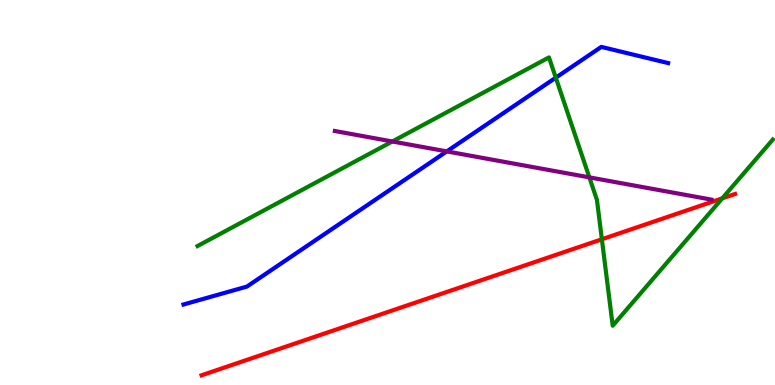[{'lines': ['blue', 'red'], 'intersections': []}, {'lines': ['green', 'red'], 'intersections': [{'x': 7.77, 'y': 3.79}, {'x': 9.32, 'y': 4.85}]}, {'lines': ['purple', 'red'], 'intersections': []}, {'lines': ['blue', 'green'], 'intersections': [{'x': 7.17, 'y': 7.98}]}, {'lines': ['blue', 'purple'], 'intersections': [{'x': 5.77, 'y': 6.07}]}, {'lines': ['green', 'purple'], 'intersections': [{'x': 5.06, 'y': 6.33}, {'x': 7.6, 'y': 5.39}]}]